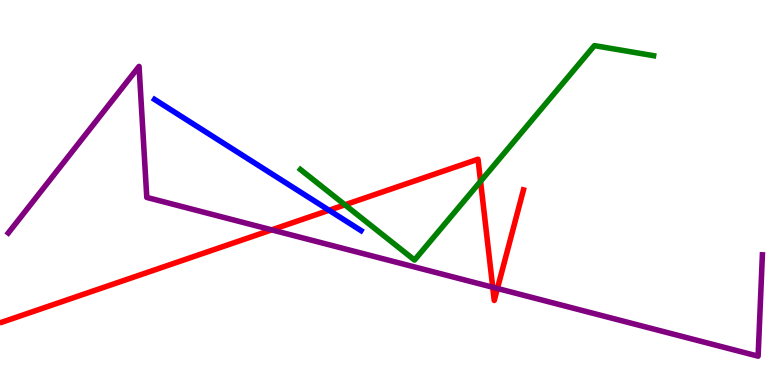[{'lines': ['blue', 'red'], 'intersections': [{'x': 4.25, 'y': 4.54}]}, {'lines': ['green', 'red'], 'intersections': [{'x': 4.45, 'y': 4.68}, {'x': 6.2, 'y': 5.29}]}, {'lines': ['purple', 'red'], 'intersections': [{'x': 3.51, 'y': 4.03}, {'x': 6.36, 'y': 2.54}, {'x': 6.42, 'y': 2.51}]}, {'lines': ['blue', 'green'], 'intersections': []}, {'lines': ['blue', 'purple'], 'intersections': []}, {'lines': ['green', 'purple'], 'intersections': []}]